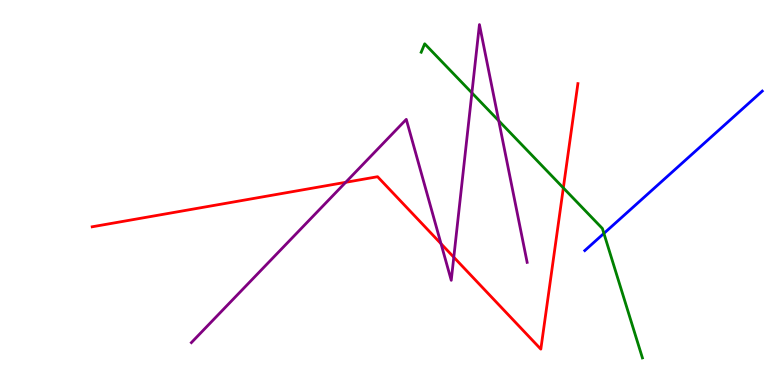[{'lines': ['blue', 'red'], 'intersections': []}, {'lines': ['green', 'red'], 'intersections': [{'x': 7.27, 'y': 5.12}]}, {'lines': ['purple', 'red'], 'intersections': [{'x': 4.46, 'y': 5.26}, {'x': 5.69, 'y': 3.67}, {'x': 5.86, 'y': 3.32}]}, {'lines': ['blue', 'green'], 'intersections': [{'x': 7.79, 'y': 3.94}]}, {'lines': ['blue', 'purple'], 'intersections': []}, {'lines': ['green', 'purple'], 'intersections': [{'x': 6.09, 'y': 7.59}, {'x': 6.44, 'y': 6.86}]}]